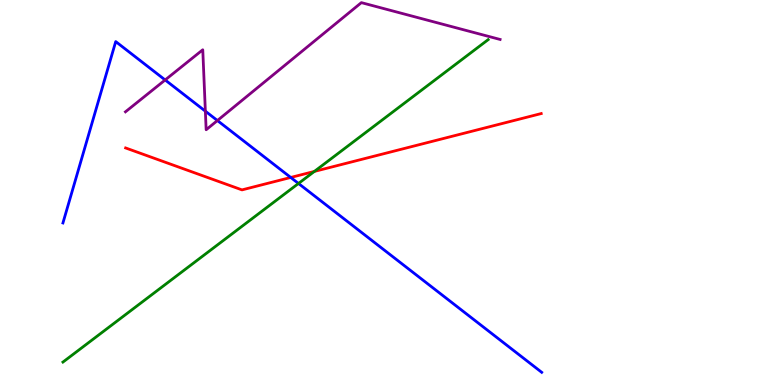[{'lines': ['blue', 'red'], 'intersections': [{'x': 3.75, 'y': 5.39}]}, {'lines': ['green', 'red'], 'intersections': [{'x': 4.06, 'y': 5.55}]}, {'lines': ['purple', 'red'], 'intersections': []}, {'lines': ['blue', 'green'], 'intersections': [{'x': 3.85, 'y': 5.23}]}, {'lines': ['blue', 'purple'], 'intersections': [{'x': 2.13, 'y': 7.92}, {'x': 2.65, 'y': 7.11}, {'x': 2.81, 'y': 6.87}]}, {'lines': ['green', 'purple'], 'intersections': []}]